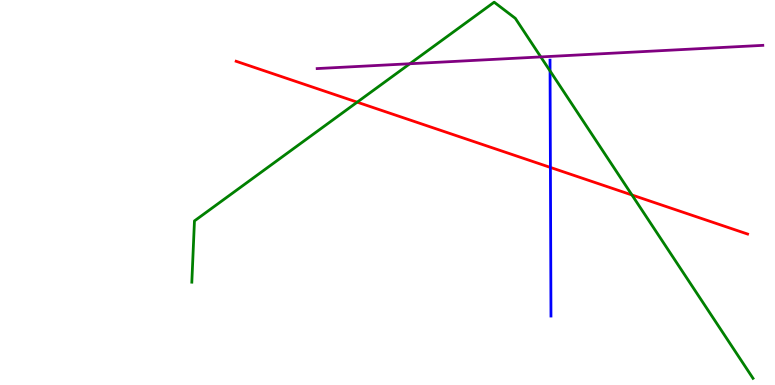[{'lines': ['blue', 'red'], 'intersections': [{'x': 7.1, 'y': 5.65}]}, {'lines': ['green', 'red'], 'intersections': [{'x': 4.61, 'y': 7.35}, {'x': 8.15, 'y': 4.94}]}, {'lines': ['purple', 'red'], 'intersections': []}, {'lines': ['blue', 'green'], 'intersections': [{'x': 7.1, 'y': 8.16}]}, {'lines': ['blue', 'purple'], 'intersections': []}, {'lines': ['green', 'purple'], 'intersections': [{'x': 5.29, 'y': 8.34}, {'x': 6.98, 'y': 8.52}]}]